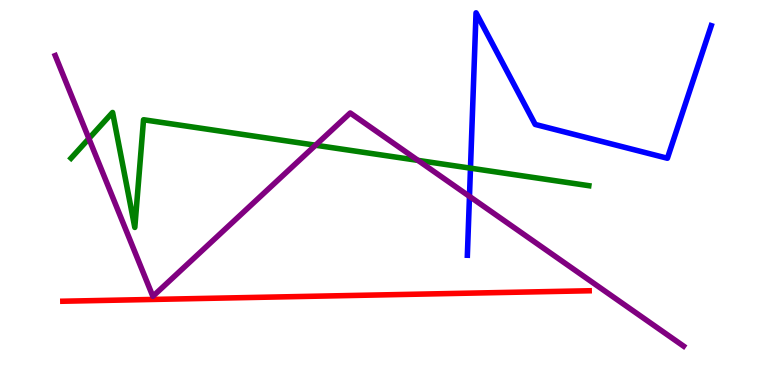[{'lines': ['blue', 'red'], 'intersections': []}, {'lines': ['green', 'red'], 'intersections': []}, {'lines': ['purple', 'red'], 'intersections': []}, {'lines': ['blue', 'green'], 'intersections': [{'x': 6.07, 'y': 5.63}]}, {'lines': ['blue', 'purple'], 'intersections': [{'x': 6.06, 'y': 4.9}]}, {'lines': ['green', 'purple'], 'intersections': [{'x': 1.15, 'y': 6.4}, {'x': 4.07, 'y': 6.23}, {'x': 5.39, 'y': 5.83}]}]